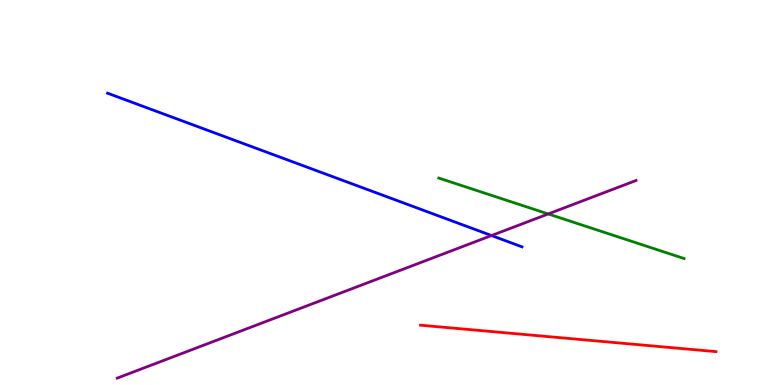[{'lines': ['blue', 'red'], 'intersections': []}, {'lines': ['green', 'red'], 'intersections': []}, {'lines': ['purple', 'red'], 'intersections': []}, {'lines': ['blue', 'green'], 'intersections': []}, {'lines': ['blue', 'purple'], 'intersections': [{'x': 6.34, 'y': 3.88}]}, {'lines': ['green', 'purple'], 'intersections': [{'x': 7.07, 'y': 4.44}]}]